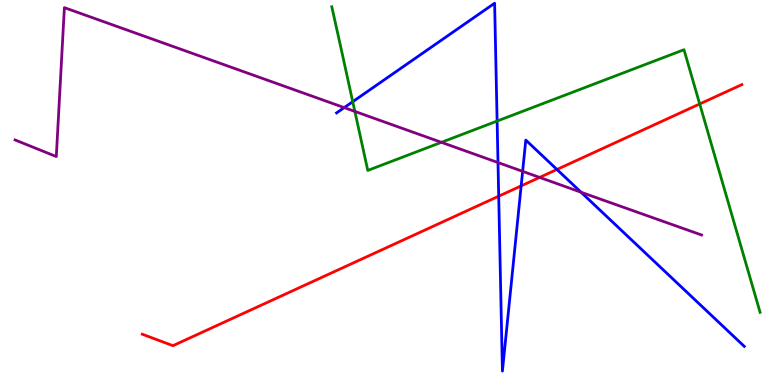[{'lines': ['blue', 'red'], 'intersections': [{'x': 6.43, 'y': 4.9}, {'x': 6.72, 'y': 5.17}, {'x': 7.19, 'y': 5.6}]}, {'lines': ['green', 'red'], 'intersections': [{'x': 9.03, 'y': 7.3}]}, {'lines': ['purple', 'red'], 'intersections': [{'x': 6.96, 'y': 5.39}]}, {'lines': ['blue', 'green'], 'intersections': [{'x': 4.55, 'y': 7.36}, {'x': 6.41, 'y': 6.86}]}, {'lines': ['blue', 'purple'], 'intersections': [{'x': 4.44, 'y': 7.2}, {'x': 6.43, 'y': 5.78}, {'x': 6.74, 'y': 5.55}, {'x': 7.5, 'y': 5.01}]}, {'lines': ['green', 'purple'], 'intersections': [{'x': 4.58, 'y': 7.11}, {'x': 5.7, 'y': 6.3}]}]